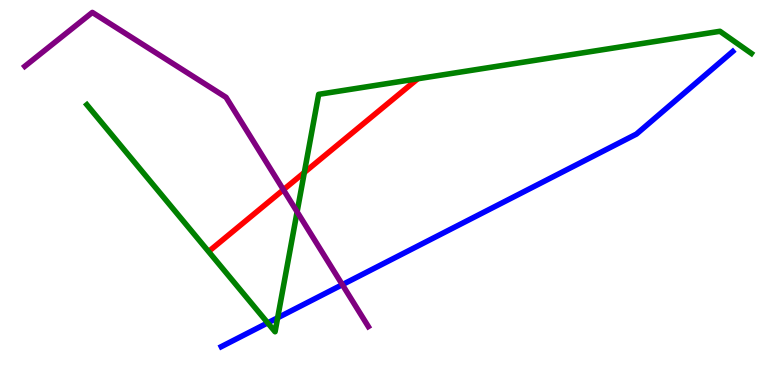[{'lines': ['blue', 'red'], 'intersections': []}, {'lines': ['green', 'red'], 'intersections': [{'x': 3.93, 'y': 5.52}]}, {'lines': ['purple', 'red'], 'intersections': [{'x': 3.66, 'y': 5.07}]}, {'lines': ['blue', 'green'], 'intersections': [{'x': 3.45, 'y': 1.61}, {'x': 3.58, 'y': 1.75}]}, {'lines': ['blue', 'purple'], 'intersections': [{'x': 4.42, 'y': 2.61}]}, {'lines': ['green', 'purple'], 'intersections': [{'x': 3.83, 'y': 4.5}]}]